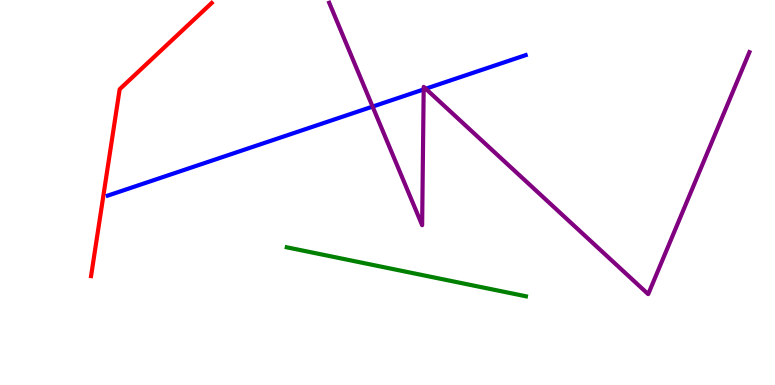[{'lines': ['blue', 'red'], 'intersections': []}, {'lines': ['green', 'red'], 'intersections': []}, {'lines': ['purple', 'red'], 'intersections': []}, {'lines': ['blue', 'green'], 'intersections': []}, {'lines': ['blue', 'purple'], 'intersections': [{'x': 4.81, 'y': 7.23}, {'x': 5.47, 'y': 7.68}, {'x': 5.49, 'y': 7.7}]}, {'lines': ['green', 'purple'], 'intersections': []}]